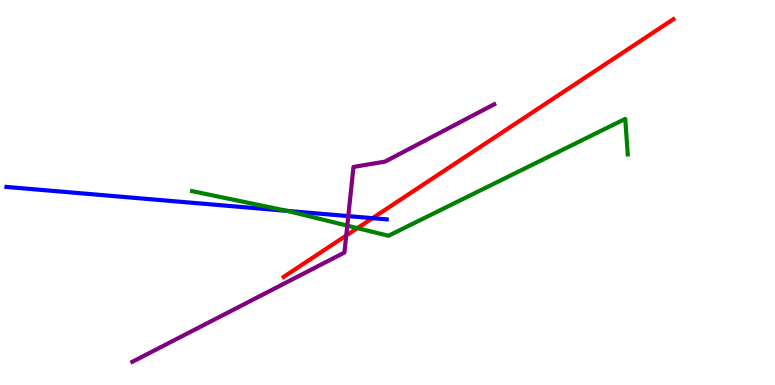[{'lines': ['blue', 'red'], 'intersections': [{'x': 4.81, 'y': 4.33}]}, {'lines': ['green', 'red'], 'intersections': [{'x': 4.61, 'y': 4.07}]}, {'lines': ['purple', 'red'], 'intersections': [{'x': 4.47, 'y': 3.88}]}, {'lines': ['blue', 'green'], 'intersections': [{'x': 3.71, 'y': 4.52}]}, {'lines': ['blue', 'purple'], 'intersections': [{'x': 4.49, 'y': 4.39}]}, {'lines': ['green', 'purple'], 'intersections': [{'x': 4.48, 'y': 4.14}]}]